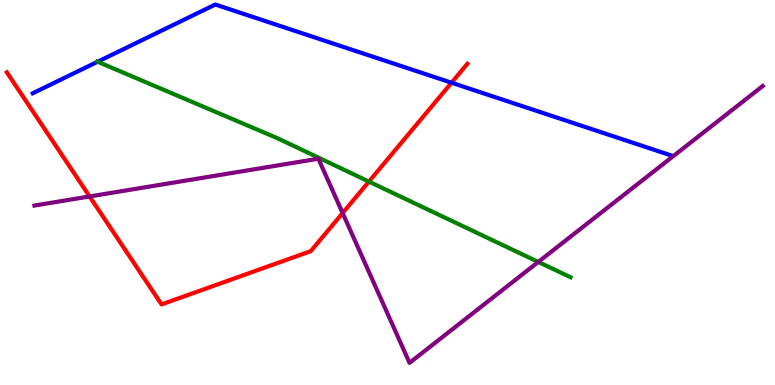[{'lines': ['blue', 'red'], 'intersections': [{'x': 5.83, 'y': 7.85}]}, {'lines': ['green', 'red'], 'intersections': [{'x': 4.76, 'y': 5.28}]}, {'lines': ['purple', 'red'], 'intersections': [{'x': 1.16, 'y': 4.9}, {'x': 4.42, 'y': 4.47}]}, {'lines': ['blue', 'green'], 'intersections': [{'x': 1.26, 'y': 8.4}]}, {'lines': ['blue', 'purple'], 'intersections': []}, {'lines': ['green', 'purple'], 'intersections': [{'x': 6.95, 'y': 3.2}]}]